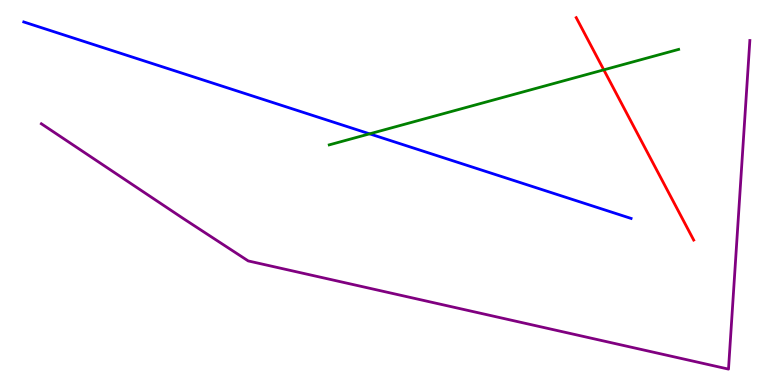[{'lines': ['blue', 'red'], 'intersections': []}, {'lines': ['green', 'red'], 'intersections': [{'x': 7.79, 'y': 8.19}]}, {'lines': ['purple', 'red'], 'intersections': []}, {'lines': ['blue', 'green'], 'intersections': [{'x': 4.77, 'y': 6.52}]}, {'lines': ['blue', 'purple'], 'intersections': []}, {'lines': ['green', 'purple'], 'intersections': []}]